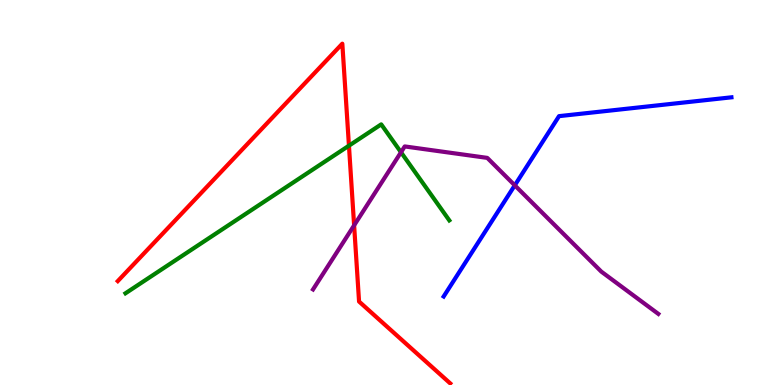[{'lines': ['blue', 'red'], 'intersections': []}, {'lines': ['green', 'red'], 'intersections': [{'x': 4.5, 'y': 6.22}]}, {'lines': ['purple', 'red'], 'intersections': [{'x': 4.57, 'y': 4.15}]}, {'lines': ['blue', 'green'], 'intersections': []}, {'lines': ['blue', 'purple'], 'intersections': [{'x': 6.64, 'y': 5.19}]}, {'lines': ['green', 'purple'], 'intersections': [{'x': 5.17, 'y': 6.05}]}]